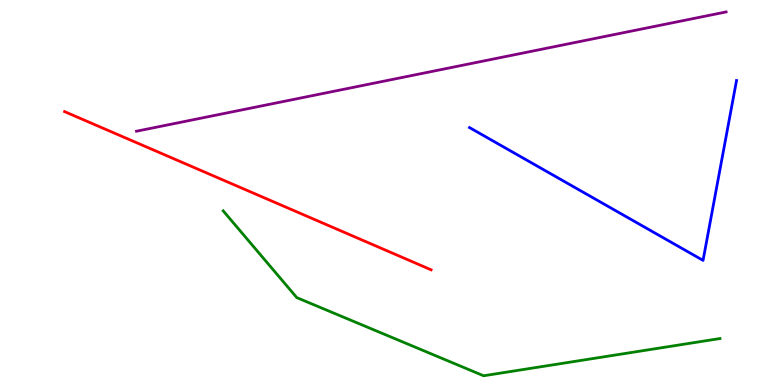[{'lines': ['blue', 'red'], 'intersections': []}, {'lines': ['green', 'red'], 'intersections': []}, {'lines': ['purple', 'red'], 'intersections': []}, {'lines': ['blue', 'green'], 'intersections': []}, {'lines': ['blue', 'purple'], 'intersections': []}, {'lines': ['green', 'purple'], 'intersections': []}]